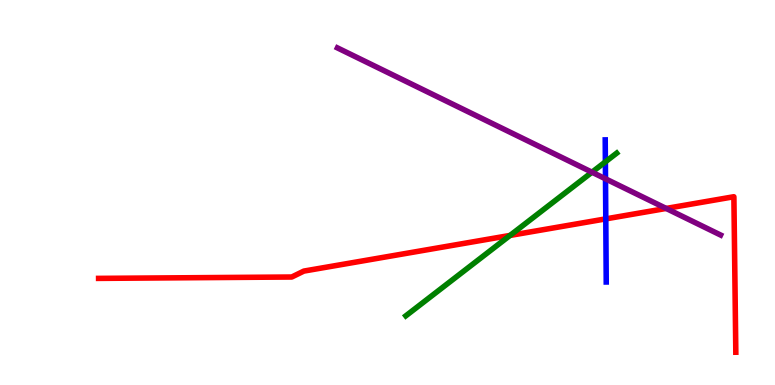[{'lines': ['blue', 'red'], 'intersections': [{'x': 7.82, 'y': 4.31}]}, {'lines': ['green', 'red'], 'intersections': [{'x': 6.58, 'y': 3.88}]}, {'lines': ['purple', 'red'], 'intersections': [{'x': 8.6, 'y': 4.59}]}, {'lines': ['blue', 'green'], 'intersections': [{'x': 7.81, 'y': 5.8}]}, {'lines': ['blue', 'purple'], 'intersections': [{'x': 7.81, 'y': 5.36}]}, {'lines': ['green', 'purple'], 'intersections': [{'x': 7.64, 'y': 5.53}]}]